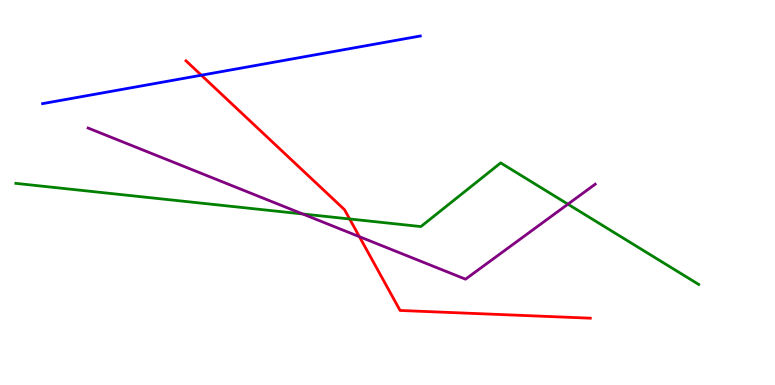[{'lines': ['blue', 'red'], 'intersections': [{'x': 2.6, 'y': 8.05}]}, {'lines': ['green', 'red'], 'intersections': [{'x': 4.51, 'y': 4.31}]}, {'lines': ['purple', 'red'], 'intersections': [{'x': 4.64, 'y': 3.85}]}, {'lines': ['blue', 'green'], 'intersections': []}, {'lines': ['blue', 'purple'], 'intersections': []}, {'lines': ['green', 'purple'], 'intersections': [{'x': 3.91, 'y': 4.44}, {'x': 7.33, 'y': 4.7}]}]